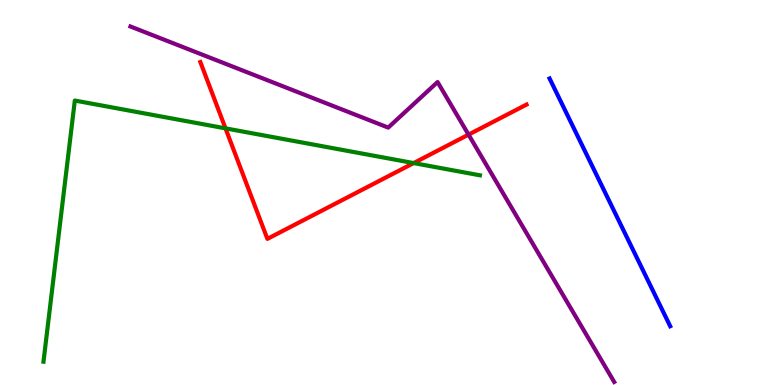[{'lines': ['blue', 'red'], 'intersections': []}, {'lines': ['green', 'red'], 'intersections': [{'x': 2.91, 'y': 6.67}, {'x': 5.34, 'y': 5.76}]}, {'lines': ['purple', 'red'], 'intersections': [{'x': 6.05, 'y': 6.5}]}, {'lines': ['blue', 'green'], 'intersections': []}, {'lines': ['blue', 'purple'], 'intersections': []}, {'lines': ['green', 'purple'], 'intersections': []}]